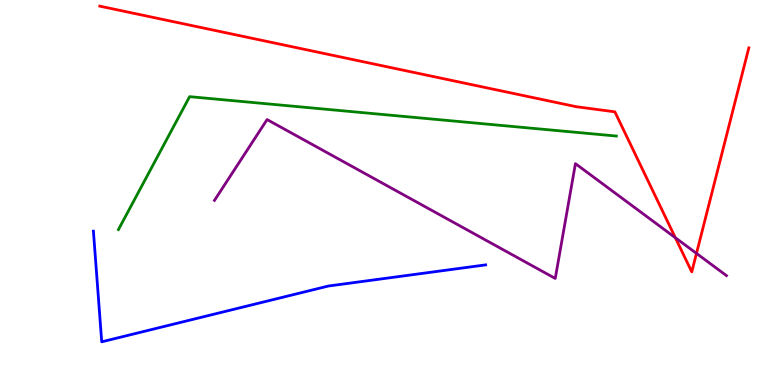[{'lines': ['blue', 'red'], 'intersections': []}, {'lines': ['green', 'red'], 'intersections': []}, {'lines': ['purple', 'red'], 'intersections': [{'x': 8.71, 'y': 3.83}, {'x': 8.99, 'y': 3.42}]}, {'lines': ['blue', 'green'], 'intersections': []}, {'lines': ['blue', 'purple'], 'intersections': []}, {'lines': ['green', 'purple'], 'intersections': []}]